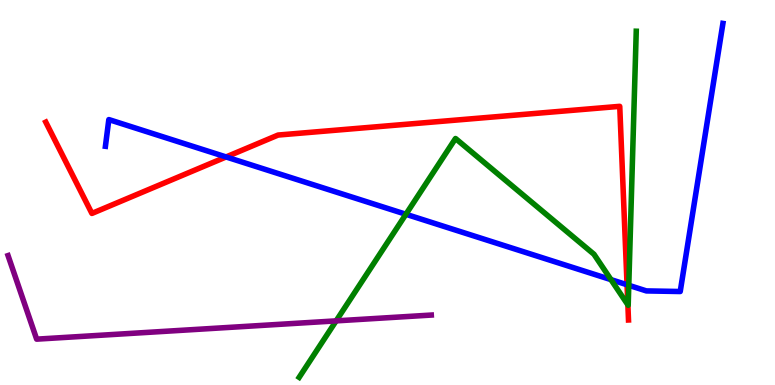[{'lines': ['blue', 'red'], 'intersections': [{'x': 2.92, 'y': 5.92}, {'x': 8.09, 'y': 2.6}]}, {'lines': ['green', 'red'], 'intersections': [{'x': 8.1, 'y': 2.08}]}, {'lines': ['purple', 'red'], 'intersections': []}, {'lines': ['blue', 'green'], 'intersections': [{'x': 5.24, 'y': 4.43}, {'x': 7.88, 'y': 2.74}, {'x': 8.11, 'y': 2.59}]}, {'lines': ['blue', 'purple'], 'intersections': []}, {'lines': ['green', 'purple'], 'intersections': [{'x': 4.34, 'y': 1.67}]}]